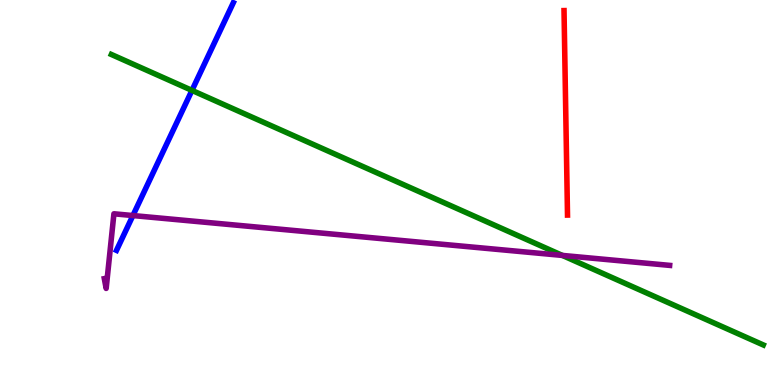[{'lines': ['blue', 'red'], 'intersections': []}, {'lines': ['green', 'red'], 'intersections': []}, {'lines': ['purple', 'red'], 'intersections': []}, {'lines': ['blue', 'green'], 'intersections': [{'x': 2.48, 'y': 7.65}]}, {'lines': ['blue', 'purple'], 'intersections': [{'x': 1.72, 'y': 4.4}]}, {'lines': ['green', 'purple'], 'intersections': [{'x': 7.26, 'y': 3.37}]}]